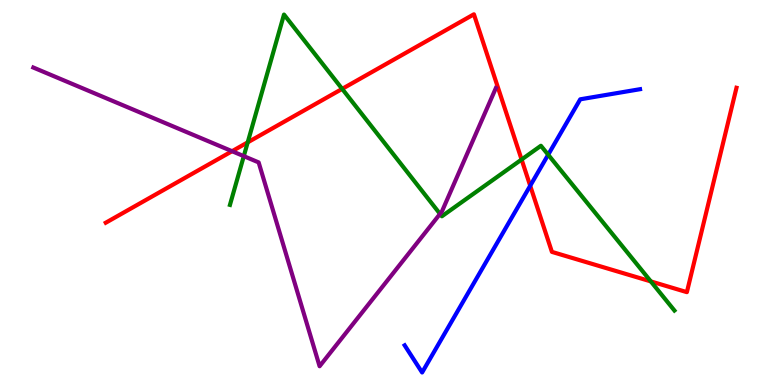[{'lines': ['blue', 'red'], 'intersections': [{'x': 6.84, 'y': 5.18}]}, {'lines': ['green', 'red'], 'intersections': [{'x': 3.2, 'y': 6.3}, {'x': 4.42, 'y': 7.69}, {'x': 6.73, 'y': 5.86}, {'x': 8.4, 'y': 2.69}]}, {'lines': ['purple', 'red'], 'intersections': [{'x': 2.99, 'y': 6.07}]}, {'lines': ['blue', 'green'], 'intersections': [{'x': 7.07, 'y': 5.98}]}, {'lines': ['blue', 'purple'], 'intersections': []}, {'lines': ['green', 'purple'], 'intersections': [{'x': 3.15, 'y': 5.94}, {'x': 5.68, 'y': 4.44}]}]